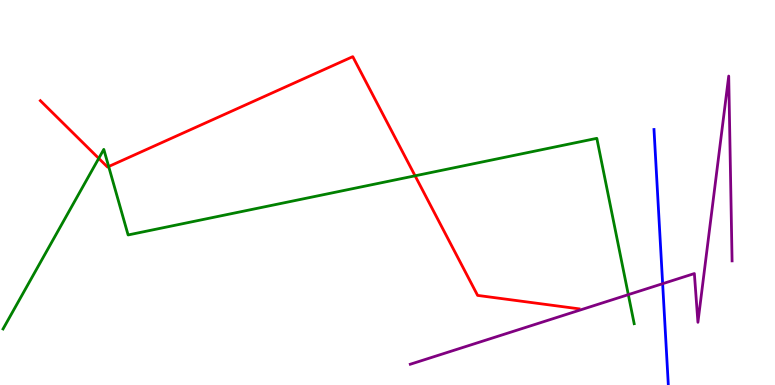[{'lines': ['blue', 'red'], 'intersections': []}, {'lines': ['green', 'red'], 'intersections': [{'x': 1.27, 'y': 5.89}, {'x': 1.4, 'y': 5.67}, {'x': 5.36, 'y': 5.43}]}, {'lines': ['purple', 'red'], 'intersections': []}, {'lines': ['blue', 'green'], 'intersections': []}, {'lines': ['blue', 'purple'], 'intersections': [{'x': 8.55, 'y': 2.63}]}, {'lines': ['green', 'purple'], 'intersections': [{'x': 8.11, 'y': 2.35}]}]